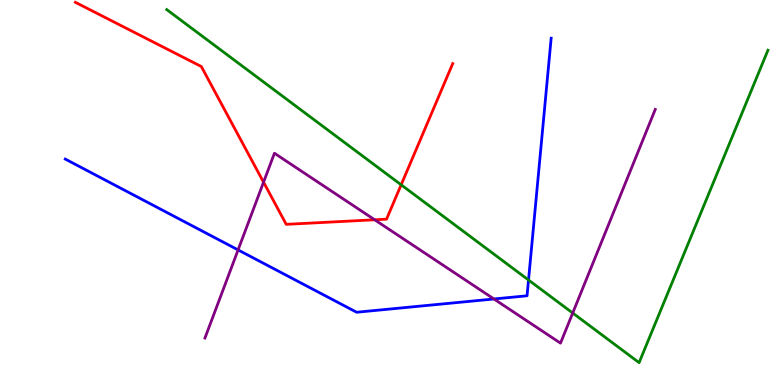[{'lines': ['blue', 'red'], 'intersections': []}, {'lines': ['green', 'red'], 'intersections': [{'x': 5.18, 'y': 5.2}]}, {'lines': ['purple', 'red'], 'intersections': [{'x': 3.4, 'y': 5.27}, {'x': 4.83, 'y': 4.29}]}, {'lines': ['blue', 'green'], 'intersections': [{'x': 6.82, 'y': 2.73}]}, {'lines': ['blue', 'purple'], 'intersections': [{'x': 3.07, 'y': 3.51}, {'x': 6.37, 'y': 2.23}]}, {'lines': ['green', 'purple'], 'intersections': [{'x': 7.39, 'y': 1.87}]}]